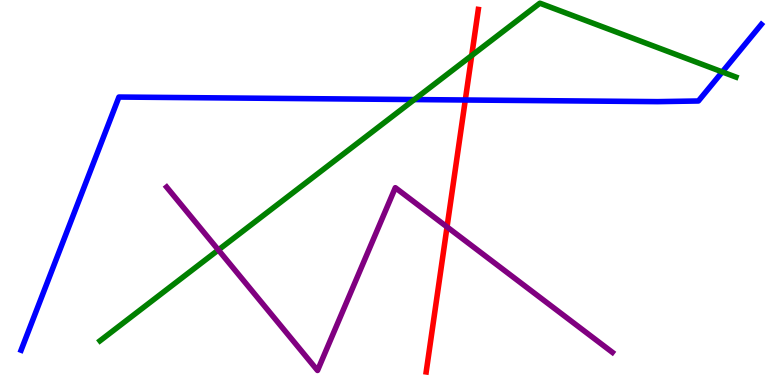[{'lines': ['blue', 'red'], 'intersections': [{'x': 6.0, 'y': 7.4}]}, {'lines': ['green', 'red'], 'intersections': [{'x': 6.09, 'y': 8.56}]}, {'lines': ['purple', 'red'], 'intersections': [{'x': 5.77, 'y': 4.11}]}, {'lines': ['blue', 'green'], 'intersections': [{'x': 5.35, 'y': 7.41}, {'x': 9.32, 'y': 8.13}]}, {'lines': ['blue', 'purple'], 'intersections': []}, {'lines': ['green', 'purple'], 'intersections': [{'x': 2.82, 'y': 3.51}]}]